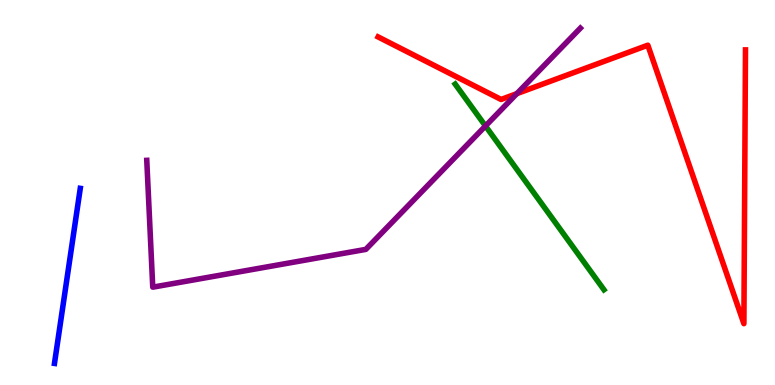[{'lines': ['blue', 'red'], 'intersections': []}, {'lines': ['green', 'red'], 'intersections': []}, {'lines': ['purple', 'red'], 'intersections': [{'x': 6.67, 'y': 7.57}]}, {'lines': ['blue', 'green'], 'intersections': []}, {'lines': ['blue', 'purple'], 'intersections': []}, {'lines': ['green', 'purple'], 'intersections': [{'x': 6.26, 'y': 6.73}]}]